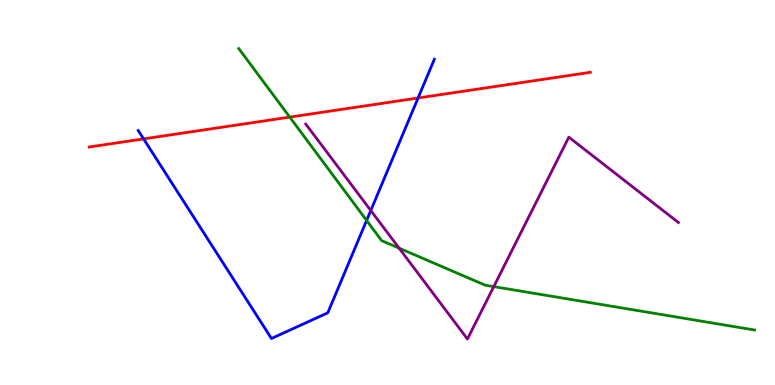[{'lines': ['blue', 'red'], 'intersections': [{'x': 1.85, 'y': 6.39}, {'x': 5.39, 'y': 7.45}]}, {'lines': ['green', 'red'], 'intersections': [{'x': 3.74, 'y': 6.96}]}, {'lines': ['purple', 'red'], 'intersections': []}, {'lines': ['blue', 'green'], 'intersections': [{'x': 4.73, 'y': 4.27}]}, {'lines': ['blue', 'purple'], 'intersections': [{'x': 4.78, 'y': 4.53}]}, {'lines': ['green', 'purple'], 'intersections': [{'x': 5.15, 'y': 3.55}, {'x': 6.37, 'y': 2.56}]}]